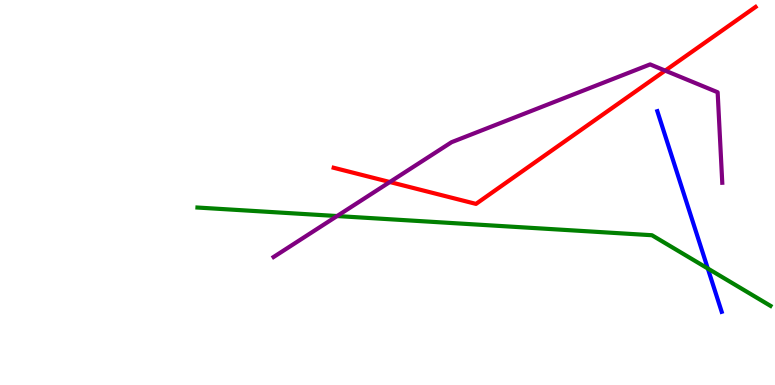[{'lines': ['blue', 'red'], 'intersections': []}, {'lines': ['green', 'red'], 'intersections': []}, {'lines': ['purple', 'red'], 'intersections': [{'x': 5.03, 'y': 5.27}, {'x': 8.58, 'y': 8.17}]}, {'lines': ['blue', 'green'], 'intersections': [{'x': 9.13, 'y': 3.03}]}, {'lines': ['blue', 'purple'], 'intersections': []}, {'lines': ['green', 'purple'], 'intersections': [{'x': 4.35, 'y': 4.39}]}]